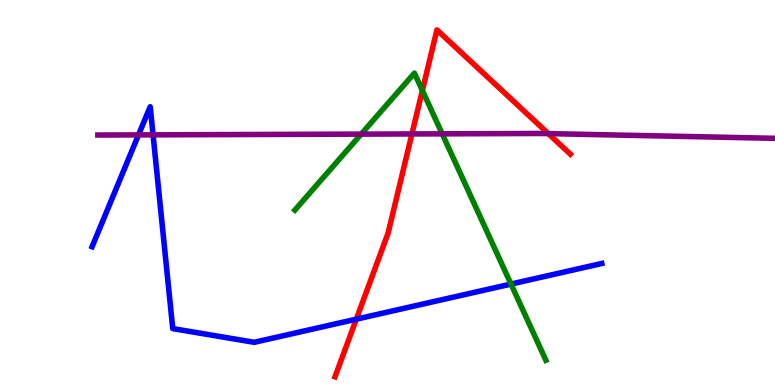[{'lines': ['blue', 'red'], 'intersections': [{'x': 4.6, 'y': 1.71}]}, {'lines': ['green', 'red'], 'intersections': [{'x': 5.45, 'y': 7.65}]}, {'lines': ['purple', 'red'], 'intersections': [{'x': 5.32, 'y': 6.52}, {'x': 7.07, 'y': 6.53}]}, {'lines': ['blue', 'green'], 'intersections': [{'x': 6.59, 'y': 2.62}]}, {'lines': ['blue', 'purple'], 'intersections': [{'x': 1.79, 'y': 6.5}, {'x': 1.97, 'y': 6.5}]}, {'lines': ['green', 'purple'], 'intersections': [{'x': 4.66, 'y': 6.52}, {'x': 5.71, 'y': 6.52}]}]